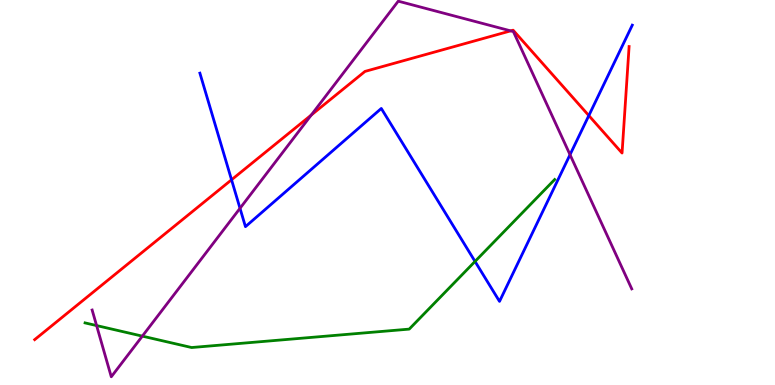[{'lines': ['blue', 'red'], 'intersections': [{'x': 2.99, 'y': 5.33}, {'x': 7.6, 'y': 7.0}]}, {'lines': ['green', 'red'], 'intersections': []}, {'lines': ['purple', 'red'], 'intersections': [{'x': 4.02, 'y': 7.01}, {'x': 6.59, 'y': 9.2}]}, {'lines': ['blue', 'green'], 'intersections': [{'x': 6.13, 'y': 3.21}]}, {'lines': ['blue', 'purple'], 'intersections': [{'x': 3.1, 'y': 4.59}, {'x': 7.36, 'y': 5.98}]}, {'lines': ['green', 'purple'], 'intersections': [{'x': 1.25, 'y': 1.54}, {'x': 1.84, 'y': 1.27}]}]